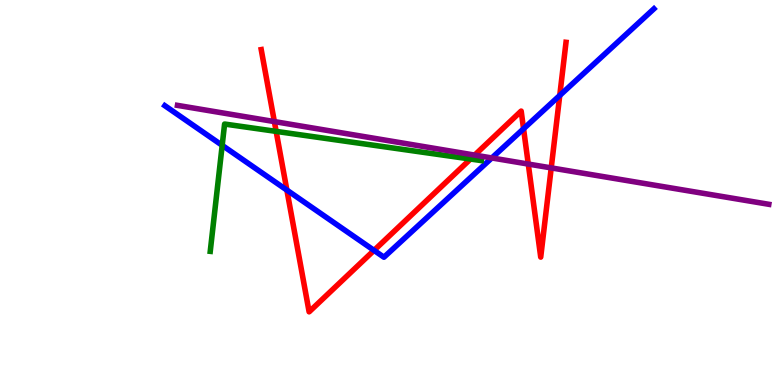[{'lines': ['blue', 'red'], 'intersections': [{'x': 3.7, 'y': 5.06}, {'x': 4.83, 'y': 3.5}, {'x': 6.76, 'y': 6.66}, {'x': 7.22, 'y': 7.52}]}, {'lines': ['green', 'red'], 'intersections': [{'x': 3.56, 'y': 6.59}, {'x': 6.07, 'y': 5.87}]}, {'lines': ['purple', 'red'], 'intersections': [{'x': 3.54, 'y': 6.84}, {'x': 6.12, 'y': 5.97}, {'x': 6.82, 'y': 5.74}, {'x': 7.11, 'y': 5.64}]}, {'lines': ['blue', 'green'], 'intersections': [{'x': 2.87, 'y': 6.22}]}, {'lines': ['blue', 'purple'], 'intersections': [{'x': 6.35, 'y': 5.9}]}, {'lines': ['green', 'purple'], 'intersections': []}]